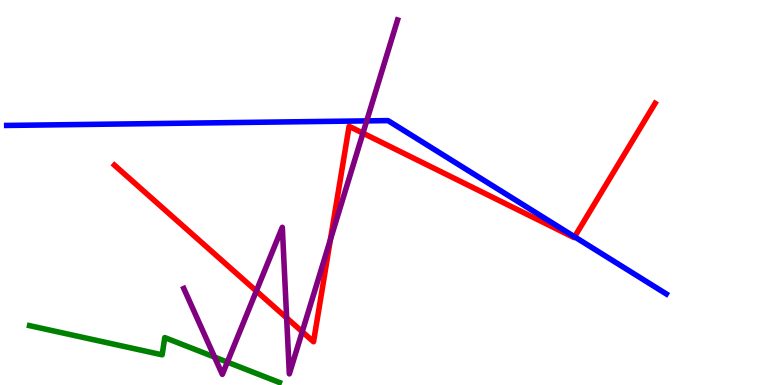[{'lines': ['blue', 'red'], 'intersections': [{'x': 7.41, 'y': 3.85}]}, {'lines': ['green', 'red'], 'intersections': []}, {'lines': ['purple', 'red'], 'intersections': [{'x': 3.31, 'y': 2.44}, {'x': 3.7, 'y': 1.74}, {'x': 3.9, 'y': 1.38}, {'x': 4.26, 'y': 3.78}, {'x': 4.68, 'y': 6.54}]}, {'lines': ['blue', 'green'], 'intersections': []}, {'lines': ['blue', 'purple'], 'intersections': [{'x': 4.73, 'y': 6.86}]}, {'lines': ['green', 'purple'], 'intersections': [{'x': 2.77, 'y': 0.725}, {'x': 2.93, 'y': 0.595}]}]